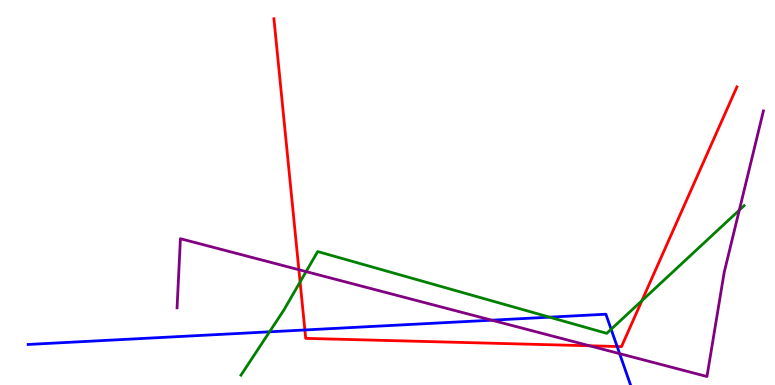[{'lines': ['blue', 'red'], 'intersections': [{'x': 3.93, 'y': 1.43}, {'x': 7.96, 'y': 1.0}]}, {'lines': ['green', 'red'], 'intersections': [{'x': 3.87, 'y': 2.68}, {'x': 8.28, 'y': 2.19}]}, {'lines': ['purple', 'red'], 'intersections': [{'x': 3.86, 'y': 2.99}, {'x': 7.61, 'y': 1.02}]}, {'lines': ['blue', 'green'], 'intersections': [{'x': 3.48, 'y': 1.38}, {'x': 7.09, 'y': 1.76}, {'x': 7.89, 'y': 1.45}]}, {'lines': ['blue', 'purple'], 'intersections': [{'x': 6.35, 'y': 1.68}, {'x': 8.0, 'y': 0.814}]}, {'lines': ['green', 'purple'], 'intersections': [{'x': 3.95, 'y': 2.95}, {'x': 9.54, 'y': 4.54}]}]